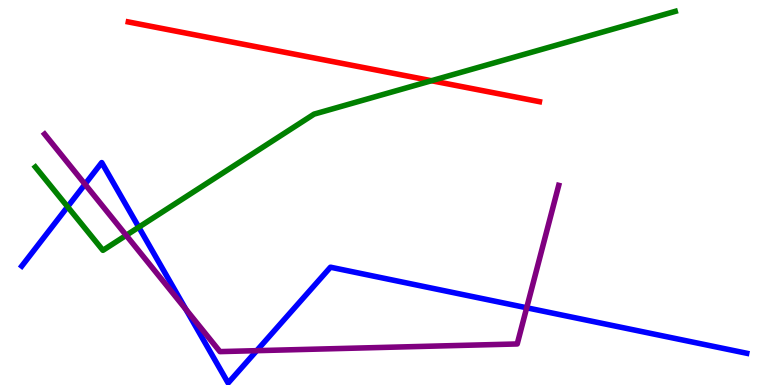[{'lines': ['blue', 'red'], 'intersections': []}, {'lines': ['green', 'red'], 'intersections': [{'x': 5.57, 'y': 7.9}]}, {'lines': ['purple', 'red'], 'intersections': []}, {'lines': ['blue', 'green'], 'intersections': [{'x': 0.872, 'y': 4.63}, {'x': 1.79, 'y': 4.1}]}, {'lines': ['blue', 'purple'], 'intersections': [{'x': 1.1, 'y': 5.21}, {'x': 2.4, 'y': 1.96}, {'x': 3.31, 'y': 0.892}, {'x': 6.8, 'y': 2.01}]}, {'lines': ['green', 'purple'], 'intersections': [{'x': 1.63, 'y': 3.89}]}]